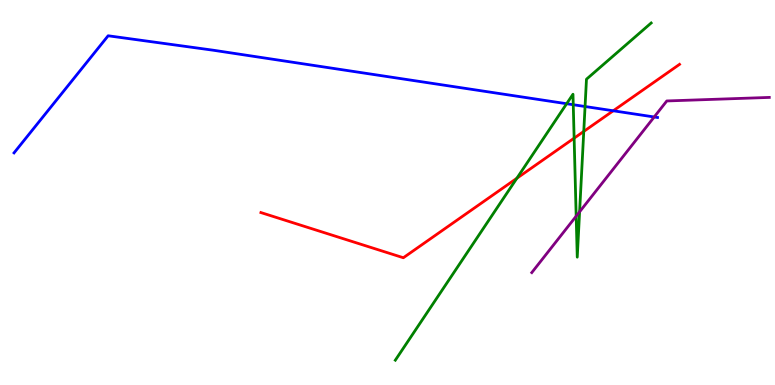[{'lines': ['blue', 'red'], 'intersections': [{'x': 7.91, 'y': 7.12}]}, {'lines': ['green', 'red'], 'intersections': [{'x': 6.67, 'y': 5.37}, {'x': 7.41, 'y': 6.41}, {'x': 7.53, 'y': 6.59}]}, {'lines': ['purple', 'red'], 'intersections': []}, {'lines': ['blue', 'green'], 'intersections': [{'x': 7.31, 'y': 7.31}, {'x': 7.4, 'y': 7.28}, {'x': 7.55, 'y': 7.23}]}, {'lines': ['blue', 'purple'], 'intersections': [{'x': 8.44, 'y': 6.96}]}, {'lines': ['green', 'purple'], 'intersections': [{'x': 7.43, 'y': 4.39}, {'x': 7.48, 'y': 4.5}]}]